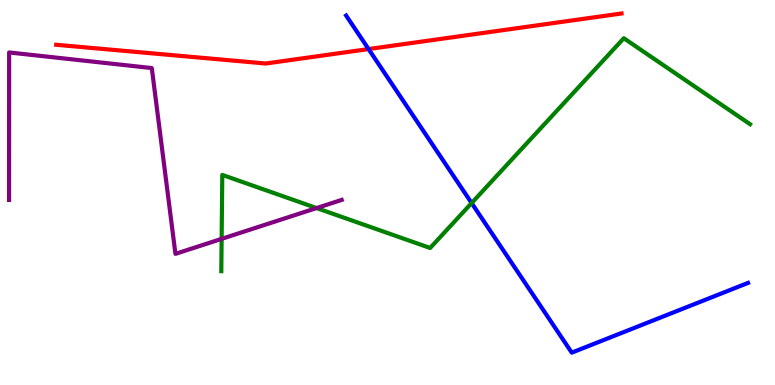[{'lines': ['blue', 'red'], 'intersections': [{'x': 4.76, 'y': 8.73}]}, {'lines': ['green', 'red'], 'intersections': []}, {'lines': ['purple', 'red'], 'intersections': []}, {'lines': ['blue', 'green'], 'intersections': [{'x': 6.09, 'y': 4.73}]}, {'lines': ['blue', 'purple'], 'intersections': []}, {'lines': ['green', 'purple'], 'intersections': [{'x': 2.86, 'y': 3.8}, {'x': 4.08, 'y': 4.6}]}]